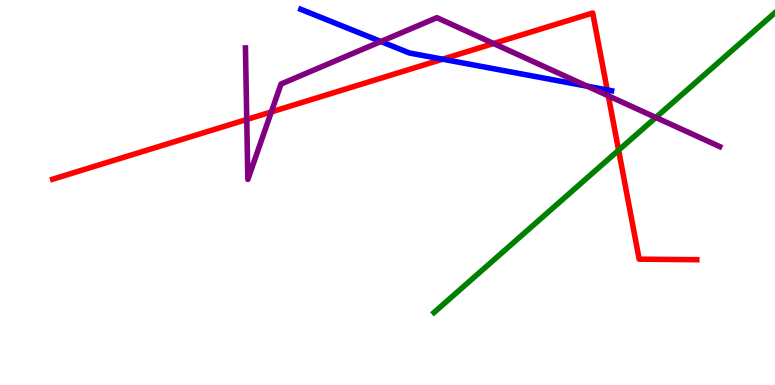[{'lines': ['blue', 'red'], 'intersections': [{'x': 5.71, 'y': 8.46}, {'x': 7.84, 'y': 7.66}]}, {'lines': ['green', 'red'], 'intersections': [{'x': 7.98, 'y': 6.1}]}, {'lines': ['purple', 'red'], 'intersections': [{'x': 3.18, 'y': 6.9}, {'x': 3.5, 'y': 7.09}, {'x': 6.37, 'y': 8.87}, {'x': 7.85, 'y': 7.51}]}, {'lines': ['blue', 'green'], 'intersections': []}, {'lines': ['blue', 'purple'], 'intersections': [{'x': 4.91, 'y': 8.92}, {'x': 7.58, 'y': 7.76}]}, {'lines': ['green', 'purple'], 'intersections': [{'x': 8.46, 'y': 6.95}]}]